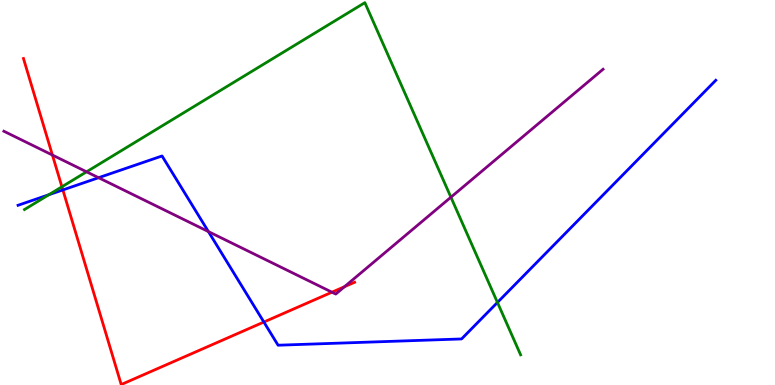[{'lines': ['blue', 'red'], 'intersections': [{'x': 0.811, 'y': 5.07}, {'x': 3.4, 'y': 1.64}]}, {'lines': ['green', 'red'], 'intersections': [{'x': 0.799, 'y': 5.15}]}, {'lines': ['purple', 'red'], 'intersections': [{'x': 0.676, 'y': 5.97}, {'x': 4.28, 'y': 2.41}, {'x': 4.45, 'y': 2.55}]}, {'lines': ['blue', 'green'], 'intersections': [{'x': 0.63, 'y': 4.94}, {'x': 6.42, 'y': 2.14}]}, {'lines': ['blue', 'purple'], 'intersections': [{'x': 1.27, 'y': 5.38}, {'x': 2.69, 'y': 3.98}]}, {'lines': ['green', 'purple'], 'intersections': [{'x': 1.12, 'y': 5.54}, {'x': 5.82, 'y': 4.88}]}]